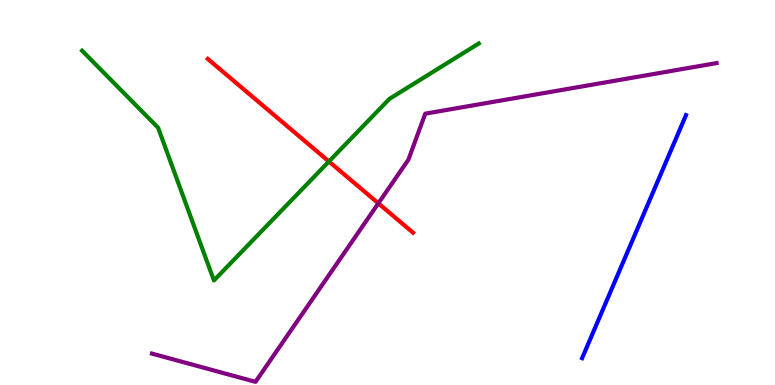[{'lines': ['blue', 'red'], 'intersections': []}, {'lines': ['green', 'red'], 'intersections': [{'x': 4.24, 'y': 5.81}]}, {'lines': ['purple', 'red'], 'intersections': [{'x': 4.88, 'y': 4.72}]}, {'lines': ['blue', 'green'], 'intersections': []}, {'lines': ['blue', 'purple'], 'intersections': []}, {'lines': ['green', 'purple'], 'intersections': []}]